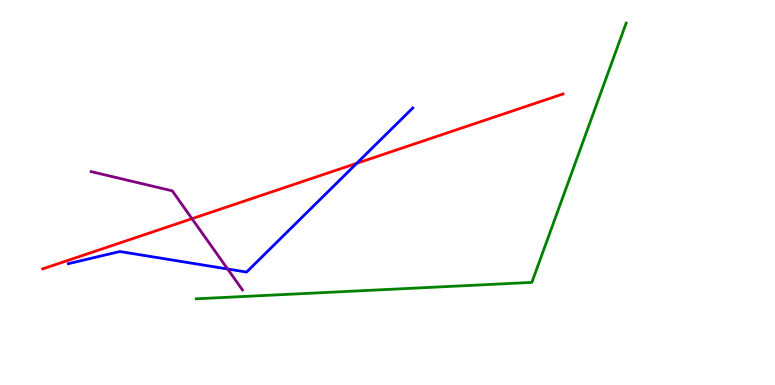[{'lines': ['blue', 'red'], 'intersections': [{'x': 4.6, 'y': 5.76}]}, {'lines': ['green', 'red'], 'intersections': []}, {'lines': ['purple', 'red'], 'intersections': [{'x': 2.48, 'y': 4.32}]}, {'lines': ['blue', 'green'], 'intersections': []}, {'lines': ['blue', 'purple'], 'intersections': [{'x': 2.94, 'y': 3.01}]}, {'lines': ['green', 'purple'], 'intersections': []}]